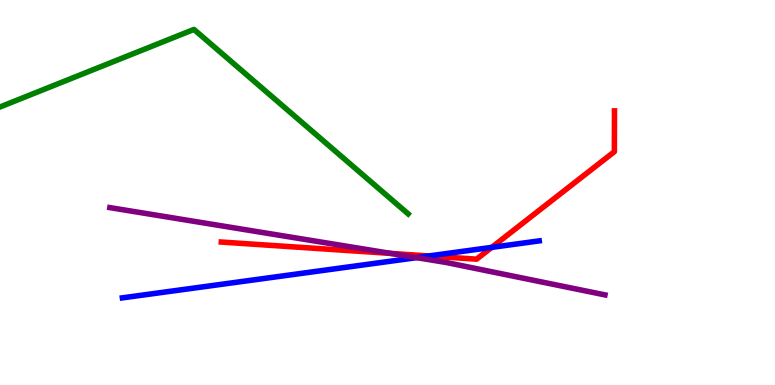[{'lines': ['blue', 'red'], 'intersections': [{'x': 5.53, 'y': 3.35}, {'x': 6.34, 'y': 3.57}]}, {'lines': ['green', 'red'], 'intersections': []}, {'lines': ['purple', 'red'], 'intersections': [{'x': 5.04, 'y': 3.42}]}, {'lines': ['blue', 'green'], 'intersections': []}, {'lines': ['blue', 'purple'], 'intersections': [{'x': 5.38, 'y': 3.31}]}, {'lines': ['green', 'purple'], 'intersections': []}]